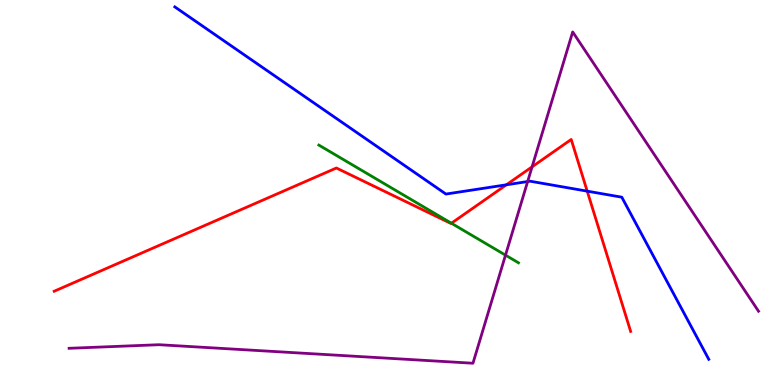[{'lines': ['blue', 'red'], 'intersections': [{'x': 6.53, 'y': 5.2}, {'x': 7.58, 'y': 5.03}]}, {'lines': ['green', 'red'], 'intersections': [{'x': 5.82, 'y': 4.2}]}, {'lines': ['purple', 'red'], 'intersections': [{'x': 6.87, 'y': 5.67}]}, {'lines': ['blue', 'green'], 'intersections': []}, {'lines': ['blue', 'purple'], 'intersections': [{'x': 6.81, 'y': 5.28}]}, {'lines': ['green', 'purple'], 'intersections': [{'x': 6.52, 'y': 3.37}]}]